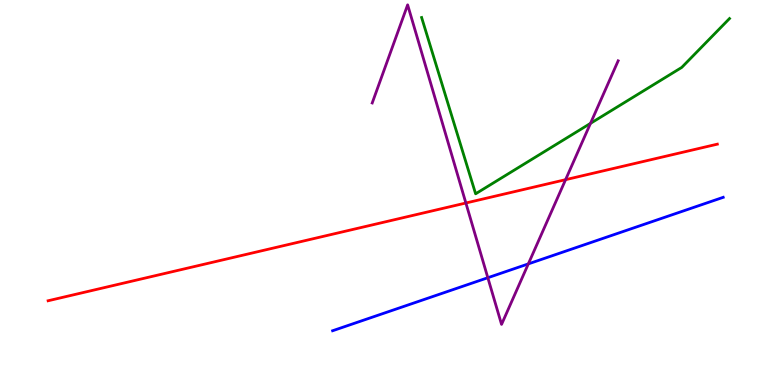[{'lines': ['blue', 'red'], 'intersections': []}, {'lines': ['green', 'red'], 'intersections': []}, {'lines': ['purple', 'red'], 'intersections': [{'x': 6.01, 'y': 4.73}, {'x': 7.3, 'y': 5.33}]}, {'lines': ['blue', 'green'], 'intersections': []}, {'lines': ['blue', 'purple'], 'intersections': [{'x': 6.29, 'y': 2.79}, {'x': 6.82, 'y': 3.15}]}, {'lines': ['green', 'purple'], 'intersections': [{'x': 7.62, 'y': 6.8}]}]